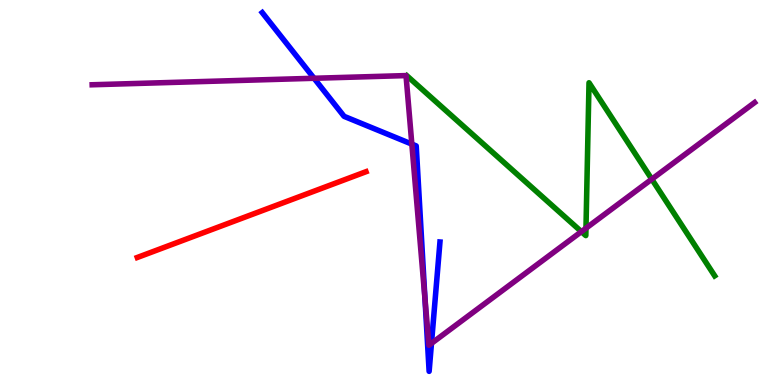[{'lines': ['blue', 'red'], 'intersections': []}, {'lines': ['green', 'red'], 'intersections': []}, {'lines': ['purple', 'red'], 'intersections': []}, {'lines': ['blue', 'green'], 'intersections': []}, {'lines': ['blue', 'purple'], 'intersections': [{'x': 4.05, 'y': 7.97}, {'x': 5.31, 'y': 6.26}, {'x': 5.48, 'y': 2.25}, {'x': 5.57, 'y': 1.08}]}, {'lines': ['green', 'purple'], 'intersections': [{'x': 7.5, 'y': 3.98}, {'x': 7.56, 'y': 4.07}, {'x': 8.41, 'y': 5.35}]}]